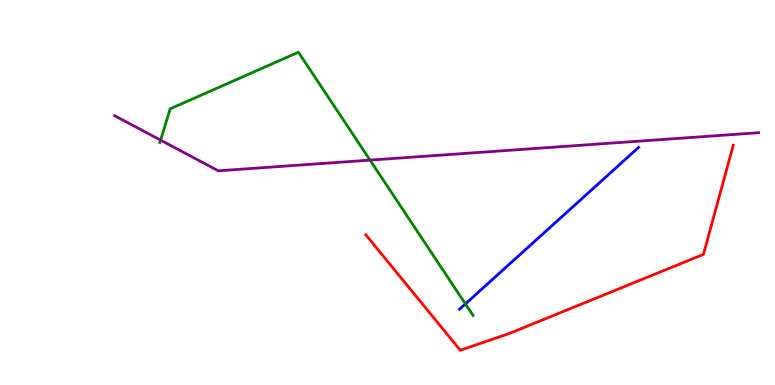[{'lines': ['blue', 'red'], 'intersections': []}, {'lines': ['green', 'red'], 'intersections': []}, {'lines': ['purple', 'red'], 'intersections': []}, {'lines': ['blue', 'green'], 'intersections': [{'x': 6.01, 'y': 2.11}]}, {'lines': ['blue', 'purple'], 'intersections': []}, {'lines': ['green', 'purple'], 'intersections': [{'x': 2.07, 'y': 6.36}, {'x': 4.77, 'y': 5.84}]}]